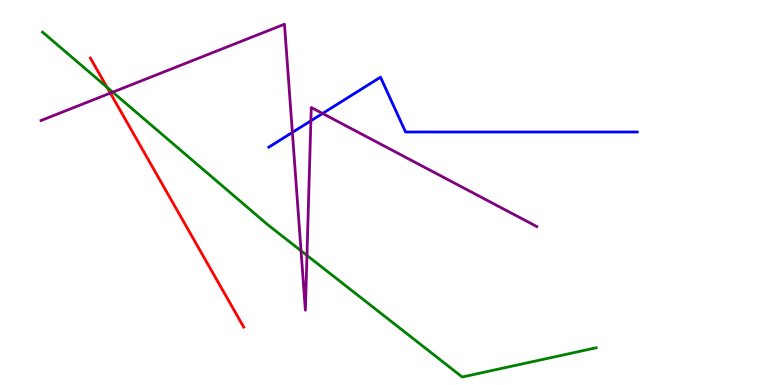[{'lines': ['blue', 'red'], 'intersections': []}, {'lines': ['green', 'red'], 'intersections': [{'x': 1.38, 'y': 7.73}]}, {'lines': ['purple', 'red'], 'intersections': [{'x': 1.42, 'y': 7.58}]}, {'lines': ['blue', 'green'], 'intersections': []}, {'lines': ['blue', 'purple'], 'intersections': [{'x': 3.77, 'y': 6.56}, {'x': 4.01, 'y': 6.86}, {'x': 4.16, 'y': 7.05}]}, {'lines': ['green', 'purple'], 'intersections': [{'x': 1.45, 'y': 7.61}, {'x': 3.88, 'y': 3.49}, {'x': 3.96, 'y': 3.37}]}]